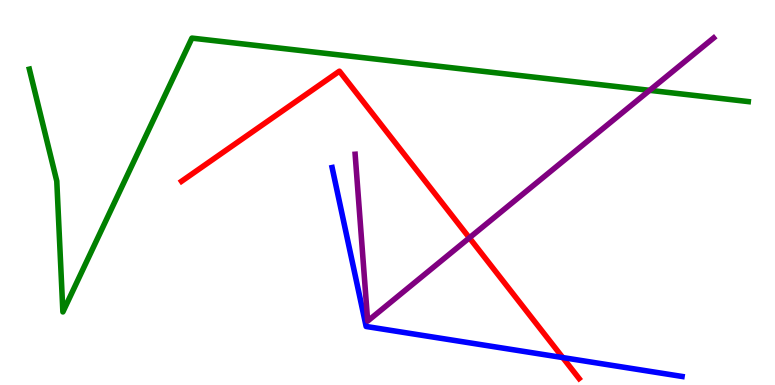[{'lines': ['blue', 'red'], 'intersections': [{'x': 7.26, 'y': 0.712}]}, {'lines': ['green', 'red'], 'intersections': []}, {'lines': ['purple', 'red'], 'intersections': [{'x': 6.06, 'y': 3.82}]}, {'lines': ['blue', 'green'], 'intersections': []}, {'lines': ['blue', 'purple'], 'intersections': []}, {'lines': ['green', 'purple'], 'intersections': [{'x': 8.38, 'y': 7.65}]}]